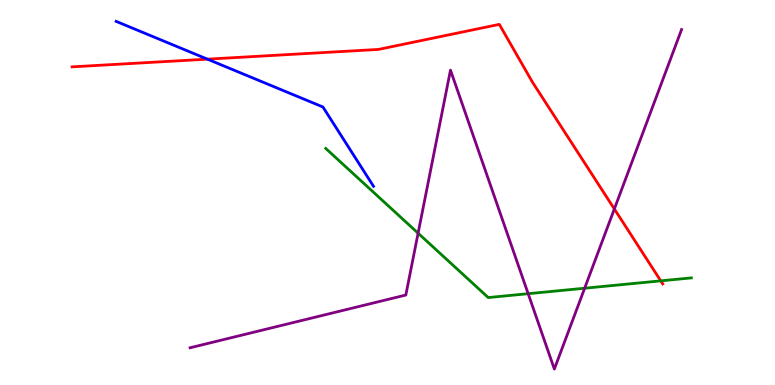[{'lines': ['blue', 'red'], 'intersections': [{'x': 2.68, 'y': 8.46}]}, {'lines': ['green', 'red'], 'intersections': [{'x': 8.53, 'y': 2.71}]}, {'lines': ['purple', 'red'], 'intersections': [{'x': 7.93, 'y': 4.57}]}, {'lines': ['blue', 'green'], 'intersections': []}, {'lines': ['blue', 'purple'], 'intersections': []}, {'lines': ['green', 'purple'], 'intersections': [{'x': 5.39, 'y': 3.94}, {'x': 6.82, 'y': 2.37}, {'x': 7.54, 'y': 2.51}]}]